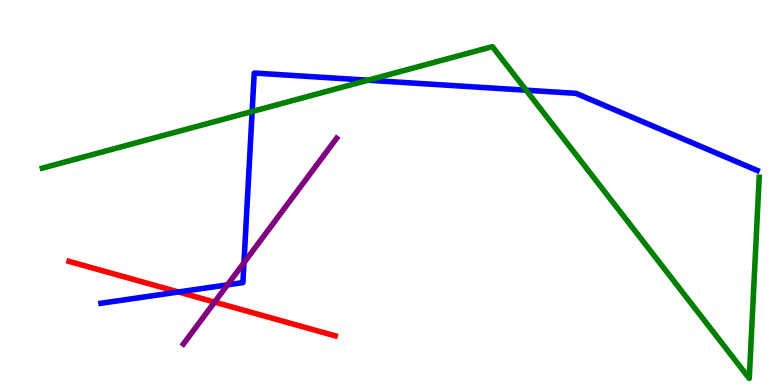[{'lines': ['blue', 'red'], 'intersections': [{'x': 2.3, 'y': 2.42}]}, {'lines': ['green', 'red'], 'intersections': []}, {'lines': ['purple', 'red'], 'intersections': [{'x': 2.77, 'y': 2.15}]}, {'lines': ['blue', 'green'], 'intersections': [{'x': 3.25, 'y': 7.1}, {'x': 4.75, 'y': 7.92}, {'x': 6.79, 'y': 7.66}]}, {'lines': ['blue', 'purple'], 'intersections': [{'x': 2.93, 'y': 2.6}, {'x': 3.15, 'y': 3.18}]}, {'lines': ['green', 'purple'], 'intersections': []}]